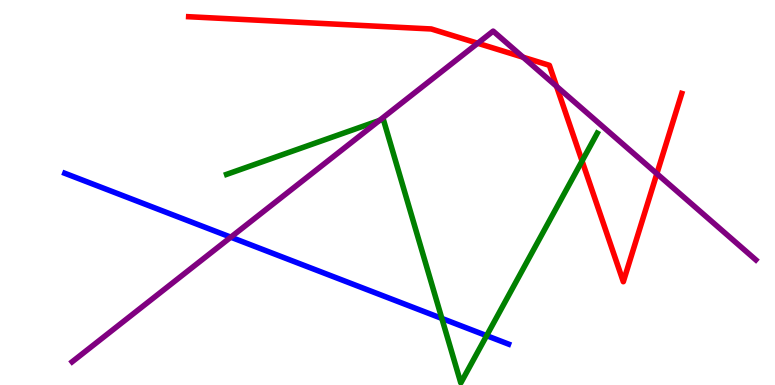[{'lines': ['blue', 'red'], 'intersections': []}, {'lines': ['green', 'red'], 'intersections': [{'x': 7.51, 'y': 5.82}]}, {'lines': ['purple', 'red'], 'intersections': [{'x': 6.16, 'y': 8.88}, {'x': 6.75, 'y': 8.51}, {'x': 7.18, 'y': 7.76}, {'x': 8.48, 'y': 5.49}]}, {'lines': ['blue', 'green'], 'intersections': [{'x': 5.7, 'y': 1.73}, {'x': 6.28, 'y': 1.28}]}, {'lines': ['blue', 'purple'], 'intersections': [{'x': 2.98, 'y': 3.84}]}, {'lines': ['green', 'purple'], 'intersections': [{'x': 4.9, 'y': 6.87}]}]